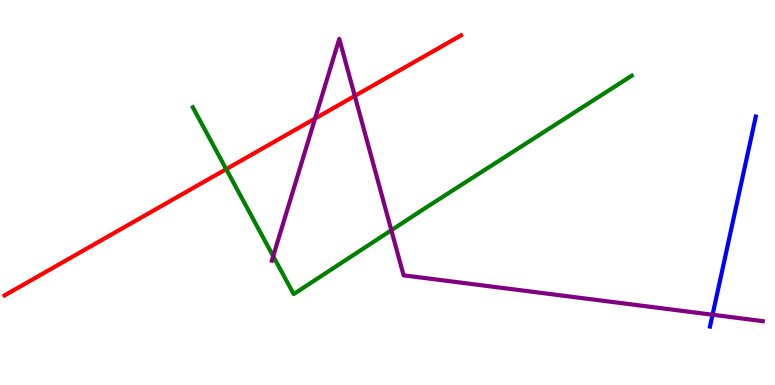[{'lines': ['blue', 'red'], 'intersections': []}, {'lines': ['green', 'red'], 'intersections': [{'x': 2.92, 'y': 5.61}]}, {'lines': ['purple', 'red'], 'intersections': [{'x': 4.07, 'y': 6.92}, {'x': 4.58, 'y': 7.51}]}, {'lines': ['blue', 'green'], 'intersections': []}, {'lines': ['blue', 'purple'], 'intersections': [{'x': 9.19, 'y': 1.82}]}, {'lines': ['green', 'purple'], 'intersections': [{'x': 3.52, 'y': 3.35}, {'x': 5.05, 'y': 4.02}]}]